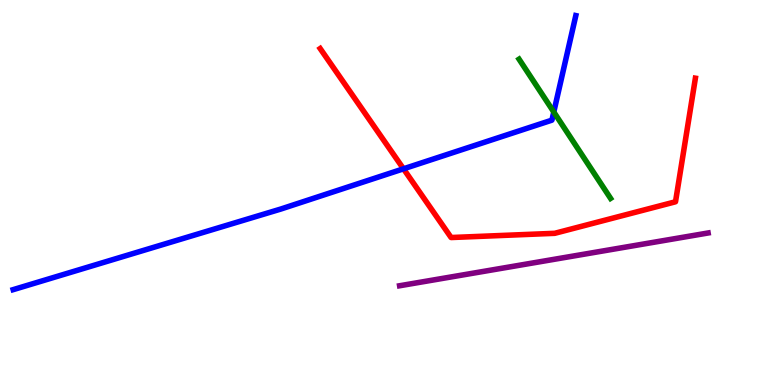[{'lines': ['blue', 'red'], 'intersections': [{'x': 5.21, 'y': 5.62}]}, {'lines': ['green', 'red'], 'intersections': []}, {'lines': ['purple', 'red'], 'intersections': []}, {'lines': ['blue', 'green'], 'intersections': [{'x': 7.15, 'y': 7.09}]}, {'lines': ['blue', 'purple'], 'intersections': []}, {'lines': ['green', 'purple'], 'intersections': []}]